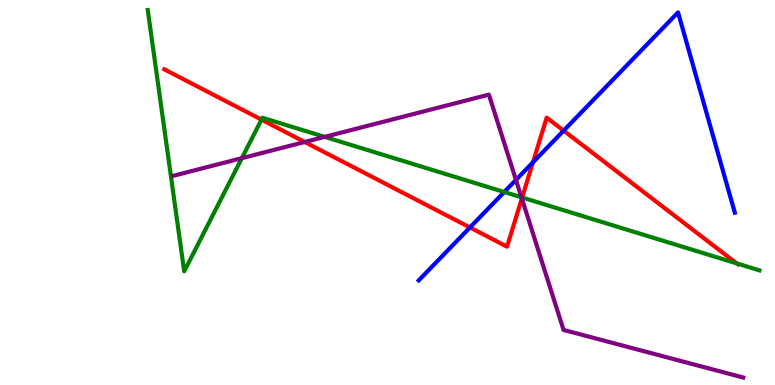[{'lines': ['blue', 'red'], 'intersections': [{'x': 6.06, 'y': 4.09}, {'x': 6.88, 'y': 5.78}, {'x': 7.27, 'y': 6.61}]}, {'lines': ['green', 'red'], 'intersections': [{'x': 3.37, 'y': 6.89}, {'x': 6.74, 'y': 4.87}, {'x': 9.51, 'y': 3.16}]}, {'lines': ['purple', 'red'], 'intersections': [{'x': 3.93, 'y': 6.31}, {'x': 6.73, 'y': 4.84}]}, {'lines': ['blue', 'green'], 'intersections': [{'x': 6.51, 'y': 5.01}]}, {'lines': ['blue', 'purple'], 'intersections': [{'x': 6.66, 'y': 5.33}]}, {'lines': ['green', 'purple'], 'intersections': [{'x': 3.12, 'y': 5.89}, {'x': 4.19, 'y': 6.44}, {'x': 6.73, 'y': 4.88}]}]